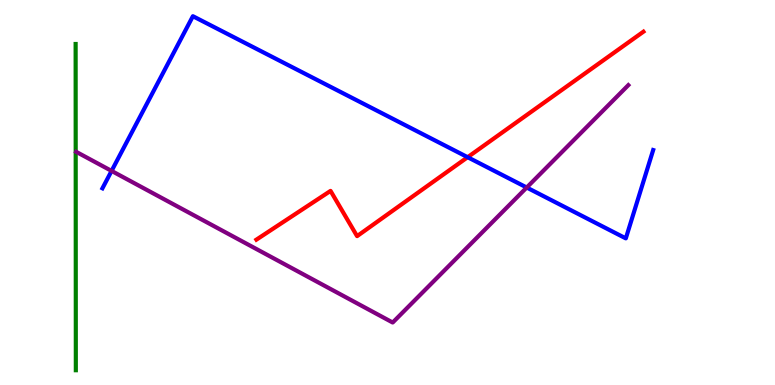[{'lines': ['blue', 'red'], 'intersections': [{'x': 6.03, 'y': 5.92}]}, {'lines': ['green', 'red'], 'intersections': []}, {'lines': ['purple', 'red'], 'intersections': []}, {'lines': ['blue', 'green'], 'intersections': []}, {'lines': ['blue', 'purple'], 'intersections': [{'x': 1.44, 'y': 5.56}, {'x': 6.8, 'y': 5.13}]}, {'lines': ['green', 'purple'], 'intersections': []}]